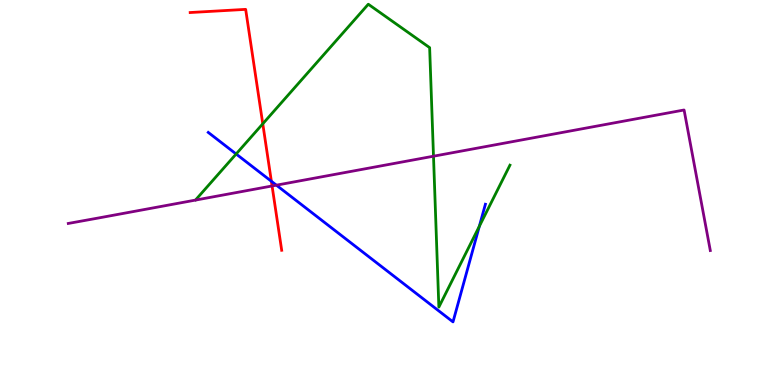[{'lines': ['blue', 'red'], 'intersections': [{'x': 3.5, 'y': 5.29}]}, {'lines': ['green', 'red'], 'intersections': [{'x': 3.39, 'y': 6.78}]}, {'lines': ['purple', 'red'], 'intersections': [{'x': 3.51, 'y': 5.17}]}, {'lines': ['blue', 'green'], 'intersections': [{'x': 3.05, 'y': 6.0}, {'x': 6.18, 'y': 4.12}]}, {'lines': ['blue', 'purple'], 'intersections': [{'x': 3.57, 'y': 5.19}]}, {'lines': ['green', 'purple'], 'intersections': [{'x': 5.59, 'y': 5.94}]}]